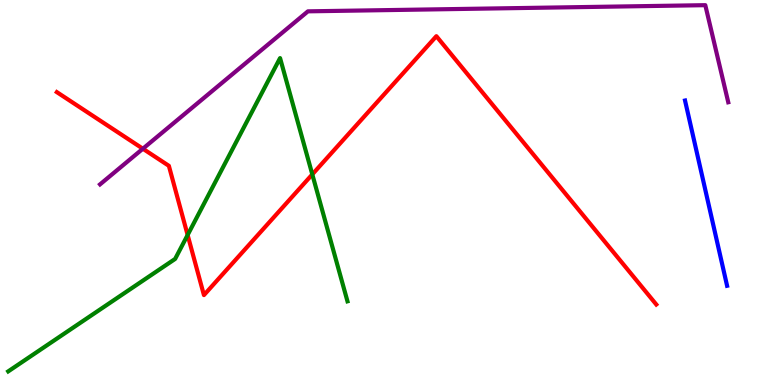[{'lines': ['blue', 'red'], 'intersections': []}, {'lines': ['green', 'red'], 'intersections': [{'x': 2.42, 'y': 3.9}, {'x': 4.03, 'y': 5.47}]}, {'lines': ['purple', 'red'], 'intersections': [{'x': 1.84, 'y': 6.14}]}, {'lines': ['blue', 'green'], 'intersections': []}, {'lines': ['blue', 'purple'], 'intersections': []}, {'lines': ['green', 'purple'], 'intersections': []}]